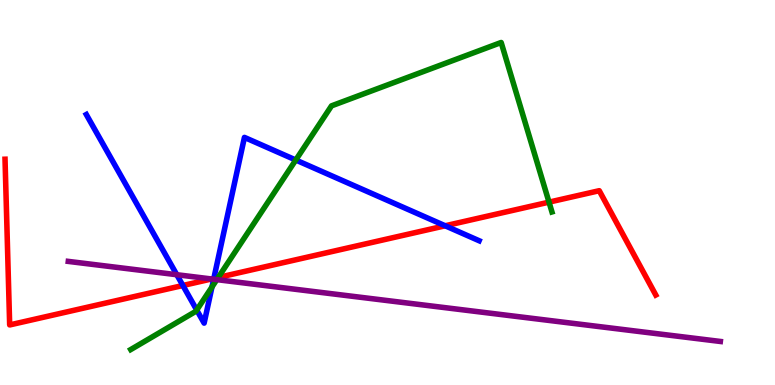[{'lines': ['blue', 'red'], 'intersections': [{'x': 2.36, 'y': 2.58}, {'x': 2.76, 'y': 2.77}, {'x': 5.74, 'y': 4.14}]}, {'lines': ['green', 'red'], 'intersections': [{'x': 2.82, 'y': 2.79}, {'x': 7.08, 'y': 4.75}]}, {'lines': ['purple', 'red'], 'intersections': [{'x': 2.73, 'y': 2.75}]}, {'lines': ['blue', 'green'], 'intersections': [{'x': 2.54, 'y': 1.95}, {'x': 2.74, 'y': 2.55}, {'x': 3.82, 'y': 5.84}]}, {'lines': ['blue', 'purple'], 'intersections': [{'x': 2.28, 'y': 2.86}, {'x': 2.76, 'y': 2.75}]}, {'lines': ['green', 'purple'], 'intersections': [{'x': 2.8, 'y': 2.74}]}]